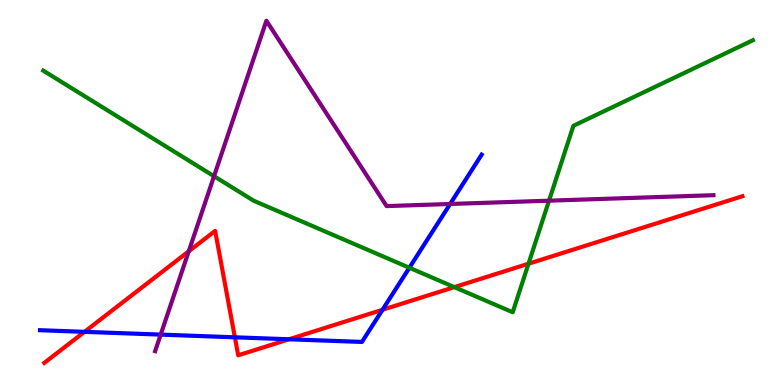[{'lines': ['blue', 'red'], 'intersections': [{'x': 1.09, 'y': 1.38}, {'x': 3.03, 'y': 1.24}, {'x': 3.73, 'y': 1.19}, {'x': 4.94, 'y': 1.95}]}, {'lines': ['green', 'red'], 'intersections': [{'x': 5.86, 'y': 2.54}, {'x': 6.82, 'y': 3.15}]}, {'lines': ['purple', 'red'], 'intersections': [{'x': 2.44, 'y': 3.47}]}, {'lines': ['blue', 'green'], 'intersections': [{'x': 5.28, 'y': 3.05}]}, {'lines': ['blue', 'purple'], 'intersections': [{'x': 2.07, 'y': 1.31}, {'x': 5.81, 'y': 4.7}]}, {'lines': ['green', 'purple'], 'intersections': [{'x': 2.76, 'y': 5.42}, {'x': 7.08, 'y': 4.79}]}]